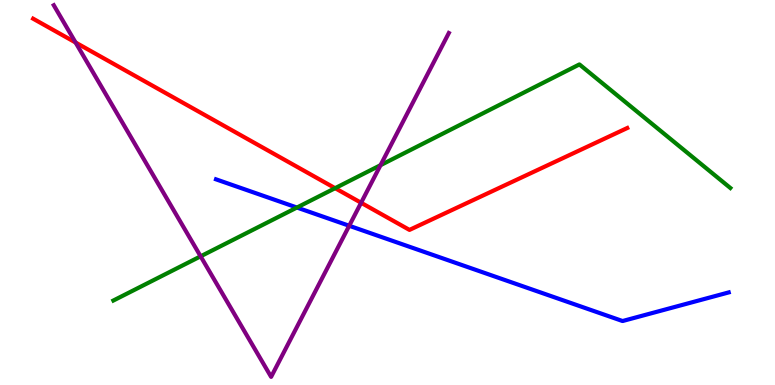[{'lines': ['blue', 'red'], 'intersections': []}, {'lines': ['green', 'red'], 'intersections': [{'x': 4.32, 'y': 5.11}]}, {'lines': ['purple', 'red'], 'intersections': [{'x': 0.975, 'y': 8.9}, {'x': 4.66, 'y': 4.73}]}, {'lines': ['blue', 'green'], 'intersections': [{'x': 3.83, 'y': 4.61}]}, {'lines': ['blue', 'purple'], 'intersections': [{'x': 4.51, 'y': 4.14}]}, {'lines': ['green', 'purple'], 'intersections': [{'x': 2.59, 'y': 3.34}, {'x': 4.91, 'y': 5.71}]}]